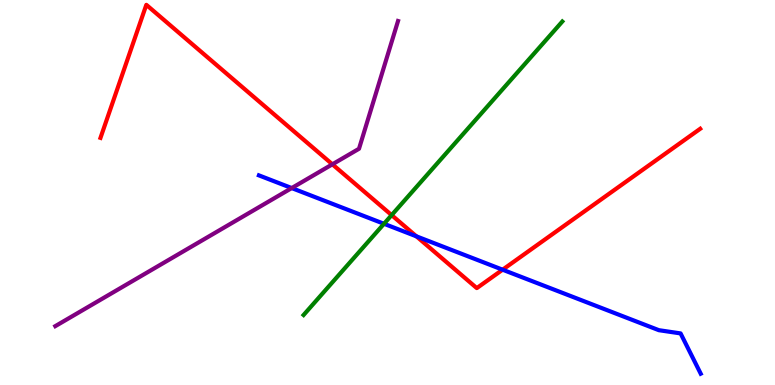[{'lines': ['blue', 'red'], 'intersections': [{'x': 5.37, 'y': 3.86}, {'x': 6.49, 'y': 2.99}]}, {'lines': ['green', 'red'], 'intersections': [{'x': 5.05, 'y': 4.41}]}, {'lines': ['purple', 'red'], 'intersections': [{'x': 4.29, 'y': 5.73}]}, {'lines': ['blue', 'green'], 'intersections': [{'x': 4.95, 'y': 4.19}]}, {'lines': ['blue', 'purple'], 'intersections': [{'x': 3.76, 'y': 5.12}]}, {'lines': ['green', 'purple'], 'intersections': []}]